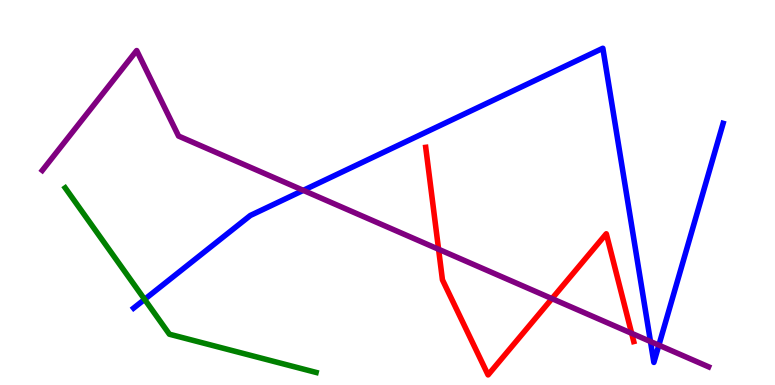[{'lines': ['blue', 'red'], 'intersections': []}, {'lines': ['green', 'red'], 'intersections': []}, {'lines': ['purple', 'red'], 'intersections': [{'x': 5.66, 'y': 3.53}, {'x': 7.12, 'y': 2.24}, {'x': 8.15, 'y': 1.34}]}, {'lines': ['blue', 'green'], 'intersections': [{'x': 1.87, 'y': 2.22}]}, {'lines': ['blue', 'purple'], 'intersections': [{'x': 3.91, 'y': 5.06}, {'x': 8.39, 'y': 1.13}, {'x': 8.5, 'y': 1.03}]}, {'lines': ['green', 'purple'], 'intersections': []}]